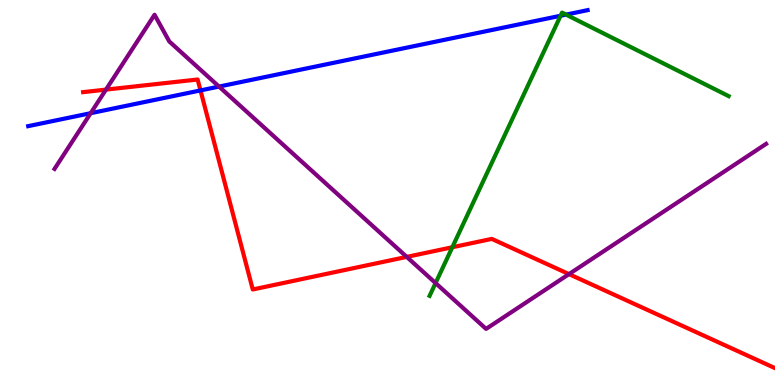[{'lines': ['blue', 'red'], 'intersections': [{'x': 2.59, 'y': 7.65}]}, {'lines': ['green', 'red'], 'intersections': [{'x': 5.84, 'y': 3.58}]}, {'lines': ['purple', 'red'], 'intersections': [{'x': 1.37, 'y': 7.67}, {'x': 5.25, 'y': 3.33}, {'x': 7.34, 'y': 2.88}]}, {'lines': ['blue', 'green'], 'intersections': [{'x': 7.23, 'y': 9.59}, {'x': 7.3, 'y': 9.62}]}, {'lines': ['blue', 'purple'], 'intersections': [{'x': 1.17, 'y': 7.06}, {'x': 2.83, 'y': 7.75}]}, {'lines': ['green', 'purple'], 'intersections': [{'x': 5.62, 'y': 2.65}]}]